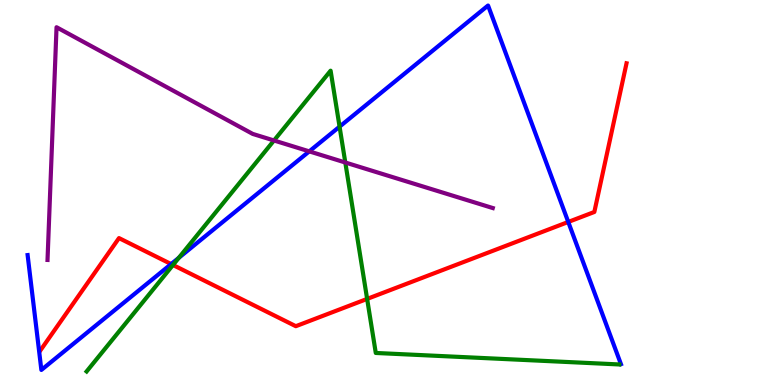[{'lines': ['blue', 'red'], 'intersections': [{'x': 2.21, 'y': 3.14}, {'x': 7.33, 'y': 4.23}]}, {'lines': ['green', 'red'], 'intersections': [{'x': 2.23, 'y': 3.12}, {'x': 4.74, 'y': 2.24}]}, {'lines': ['purple', 'red'], 'intersections': []}, {'lines': ['blue', 'green'], 'intersections': [{'x': 2.31, 'y': 3.3}, {'x': 4.38, 'y': 6.71}]}, {'lines': ['blue', 'purple'], 'intersections': [{'x': 3.99, 'y': 6.07}]}, {'lines': ['green', 'purple'], 'intersections': [{'x': 3.54, 'y': 6.35}, {'x': 4.46, 'y': 5.78}]}]